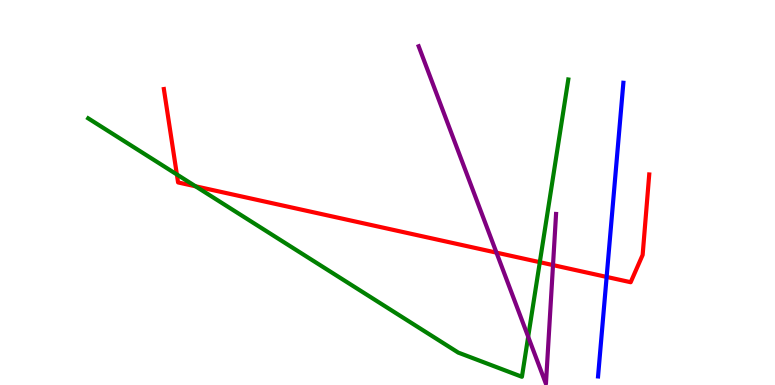[{'lines': ['blue', 'red'], 'intersections': [{'x': 7.83, 'y': 2.81}]}, {'lines': ['green', 'red'], 'intersections': [{'x': 2.28, 'y': 5.47}, {'x': 2.52, 'y': 5.16}, {'x': 6.97, 'y': 3.19}]}, {'lines': ['purple', 'red'], 'intersections': [{'x': 6.41, 'y': 3.44}, {'x': 7.14, 'y': 3.11}]}, {'lines': ['blue', 'green'], 'intersections': []}, {'lines': ['blue', 'purple'], 'intersections': []}, {'lines': ['green', 'purple'], 'intersections': [{'x': 6.82, 'y': 1.25}]}]